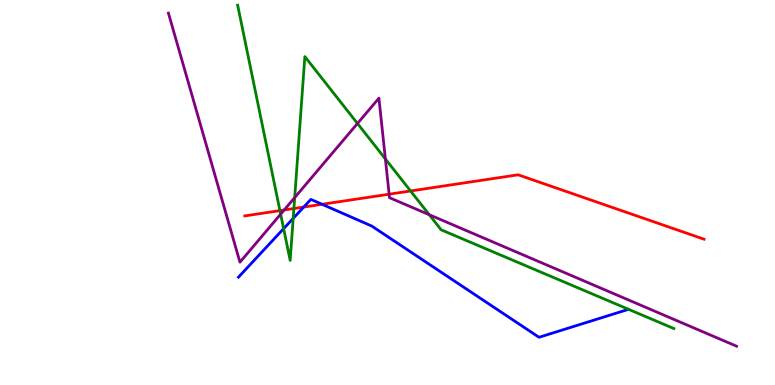[{'lines': ['blue', 'red'], 'intersections': [{'x': 3.92, 'y': 4.62}, {'x': 4.16, 'y': 4.69}]}, {'lines': ['green', 'red'], 'intersections': [{'x': 3.61, 'y': 4.53}, {'x': 3.79, 'y': 4.58}, {'x': 5.3, 'y': 5.04}]}, {'lines': ['purple', 'red'], 'intersections': [{'x': 3.67, 'y': 4.55}, {'x': 5.02, 'y': 4.96}]}, {'lines': ['blue', 'green'], 'intersections': [{'x': 3.66, 'y': 4.06}, {'x': 3.78, 'y': 4.33}]}, {'lines': ['blue', 'purple'], 'intersections': []}, {'lines': ['green', 'purple'], 'intersections': [{'x': 3.62, 'y': 4.44}, {'x': 3.8, 'y': 4.87}, {'x': 4.61, 'y': 6.79}, {'x': 4.97, 'y': 5.87}, {'x': 5.54, 'y': 4.42}]}]